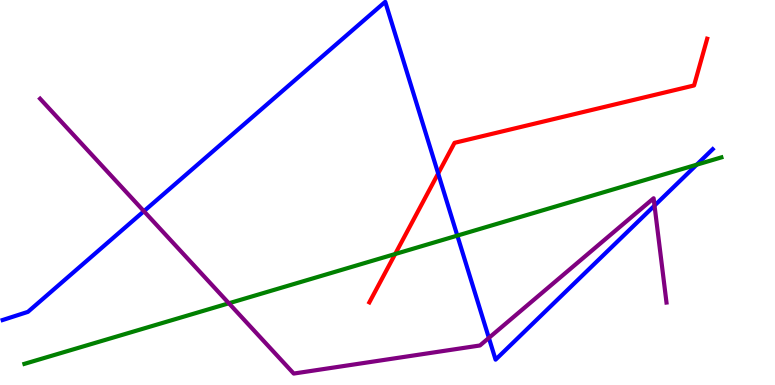[{'lines': ['blue', 'red'], 'intersections': [{'x': 5.65, 'y': 5.49}]}, {'lines': ['green', 'red'], 'intersections': [{'x': 5.1, 'y': 3.4}]}, {'lines': ['purple', 'red'], 'intersections': []}, {'lines': ['blue', 'green'], 'intersections': [{'x': 5.9, 'y': 3.88}, {'x': 8.99, 'y': 5.72}]}, {'lines': ['blue', 'purple'], 'intersections': [{'x': 1.86, 'y': 4.51}, {'x': 6.31, 'y': 1.22}, {'x': 8.45, 'y': 4.66}]}, {'lines': ['green', 'purple'], 'intersections': [{'x': 2.95, 'y': 2.12}]}]